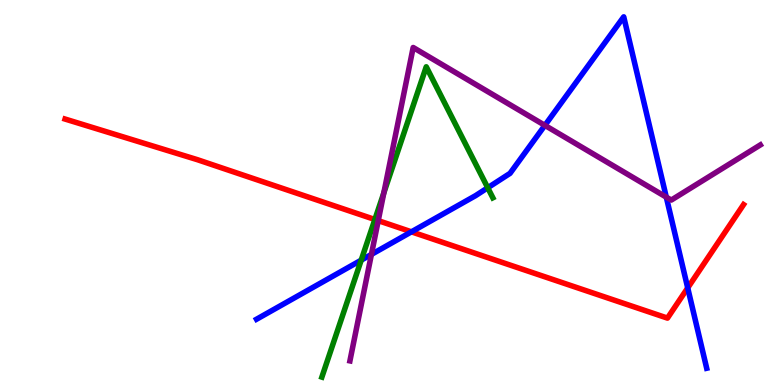[{'lines': ['blue', 'red'], 'intersections': [{'x': 5.31, 'y': 3.98}, {'x': 8.87, 'y': 2.52}]}, {'lines': ['green', 'red'], 'intersections': [{'x': 4.84, 'y': 4.3}]}, {'lines': ['purple', 'red'], 'intersections': [{'x': 4.88, 'y': 4.27}]}, {'lines': ['blue', 'green'], 'intersections': [{'x': 4.66, 'y': 3.24}, {'x': 6.29, 'y': 5.12}]}, {'lines': ['blue', 'purple'], 'intersections': [{'x': 4.79, 'y': 3.39}, {'x': 7.03, 'y': 6.74}, {'x': 8.6, 'y': 4.88}]}, {'lines': ['green', 'purple'], 'intersections': [{'x': 4.95, 'y': 4.99}]}]